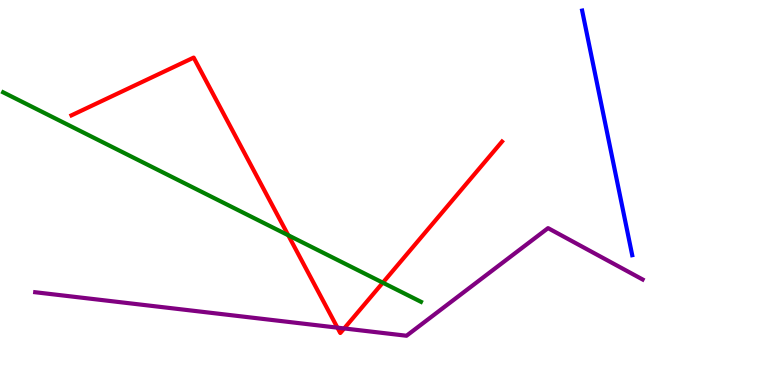[{'lines': ['blue', 'red'], 'intersections': []}, {'lines': ['green', 'red'], 'intersections': [{'x': 3.72, 'y': 3.89}, {'x': 4.94, 'y': 2.66}]}, {'lines': ['purple', 'red'], 'intersections': [{'x': 4.35, 'y': 1.49}, {'x': 4.44, 'y': 1.47}]}, {'lines': ['blue', 'green'], 'intersections': []}, {'lines': ['blue', 'purple'], 'intersections': []}, {'lines': ['green', 'purple'], 'intersections': []}]